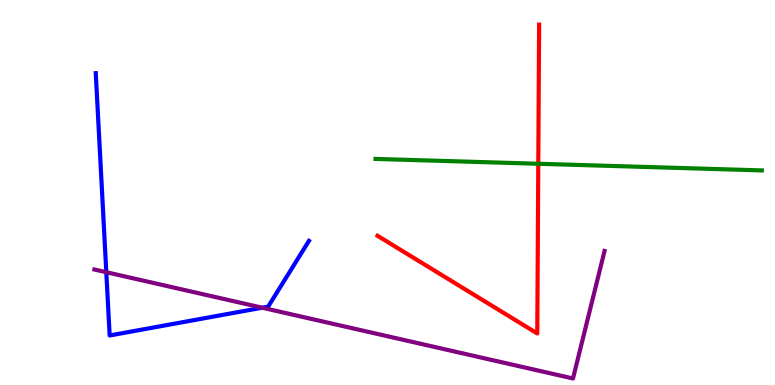[{'lines': ['blue', 'red'], 'intersections': []}, {'lines': ['green', 'red'], 'intersections': [{'x': 6.95, 'y': 5.75}]}, {'lines': ['purple', 'red'], 'intersections': []}, {'lines': ['blue', 'green'], 'intersections': []}, {'lines': ['blue', 'purple'], 'intersections': [{'x': 1.37, 'y': 2.93}, {'x': 3.38, 'y': 2.01}]}, {'lines': ['green', 'purple'], 'intersections': []}]